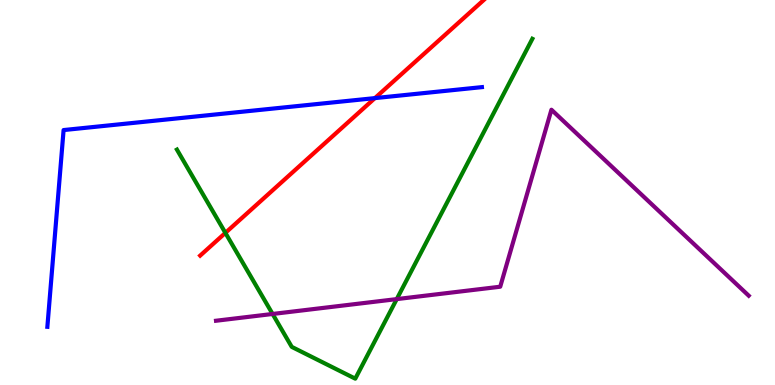[{'lines': ['blue', 'red'], 'intersections': [{'x': 4.84, 'y': 7.45}]}, {'lines': ['green', 'red'], 'intersections': [{'x': 2.91, 'y': 3.95}]}, {'lines': ['purple', 'red'], 'intersections': []}, {'lines': ['blue', 'green'], 'intersections': []}, {'lines': ['blue', 'purple'], 'intersections': []}, {'lines': ['green', 'purple'], 'intersections': [{'x': 3.52, 'y': 1.84}, {'x': 5.12, 'y': 2.23}]}]